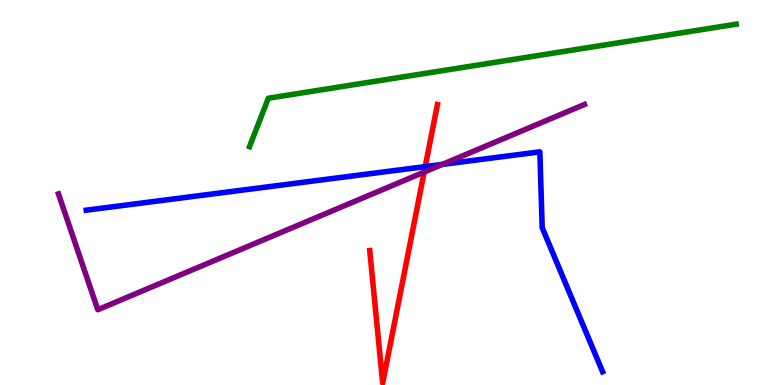[{'lines': ['blue', 'red'], 'intersections': [{'x': 5.49, 'y': 5.67}]}, {'lines': ['green', 'red'], 'intersections': []}, {'lines': ['purple', 'red'], 'intersections': [{'x': 5.47, 'y': 5.53}]}, {'lines': ['blue', 'green'], 'intersections': []}, {'lines': ['blue', 'purple'], 'intersections': [{'x': 5.71, 'y': 5.73}]}, {'lines': ['green', 'purple'], 'intersections': []}]